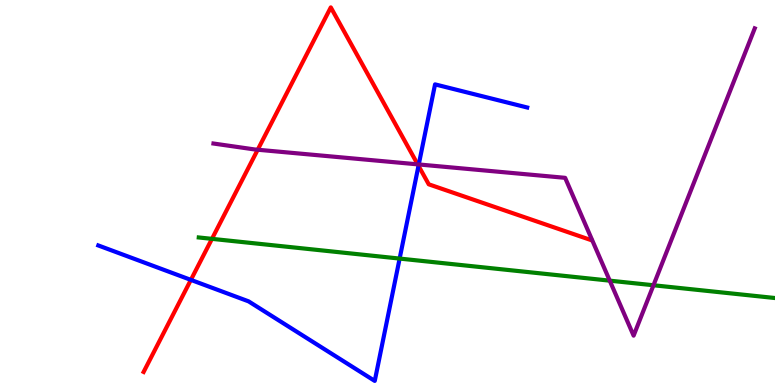[{'lines': ['blue', 'red'], 'intersections': [{'x': 2.46, 'y': 2.73}, {'x': 5.4, 'y': 5.69}]}, {'lines': ['green', 'red'], 'intersections': [{'x': 2.73, 'y': 3.8}]}, {'lines': ['purple', 'red'], 'intersections': [{'x': 3.33, 'y': 6.11}, {'x': 5.39, 'y': 5.73}]}, {'lines': ['blue', 'green'], 'intersections': [{'x': 5.16, 'y': 3.28}]}, {'lines': ['blue', 'purple'], 'intersections': [{'x': 5.4, 'y': 5.73}]}, {'lines': ['green', 'purple'], 'intersections': [{'x': 7.87, 'y': 2.71}, {'x': 8.43, 'y': 2.59}]}]